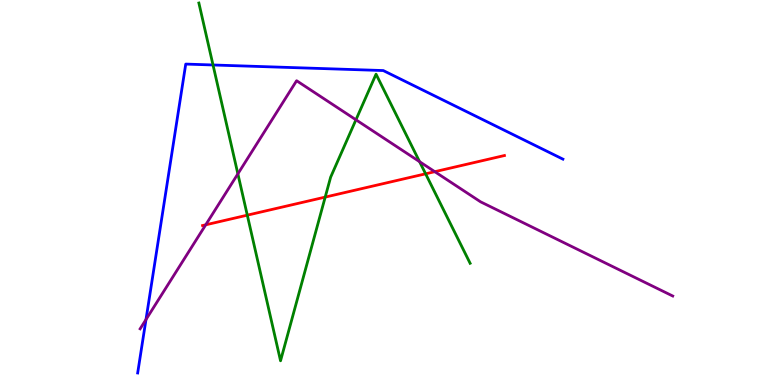[{'lines': ['blue', 'red'], 'intersections': []}, {'lines': ['green', 'red'], 'intersections': [{'x': 3.19, 'y': 4.41}, {'x': 4.2, 'y': 4.88}, {'x': 5.49, 'y': 5.49}]}, {'lines': ['purple', 'red'], 'intersections': [{'x': 2.65, 'y': 4.16}, {'x': 5.61, 'y': 5.54}]}, {'lines': ['blue', 'green'], 'intersections': [{'x': 2.75, 'y': 8.31}]}, {'lines': ['blue', 'purple'], 'intersections': [{'x': 1.88, 'y': 1.7}]}, {'lines': ['green', 'purple'], 'intersections': [{'x': 3.07, 'y': 5.48}, {'x': 4.59, 'y': 6.89}, {'x': 5.41, 'y': 5.8}]}]